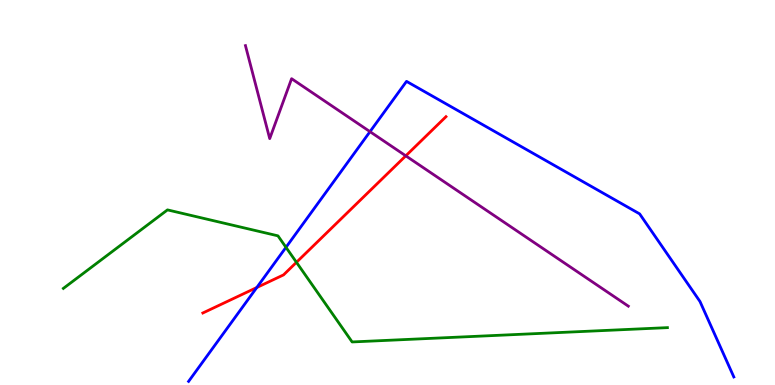[{'lines': ['blue', 'red'], 'intersections': [{'x': 3.31, 'y': 2.53}]}, {'lines': ['green', 'red'], 'intersections': [{'x': 3.83, 'y': 3.19}]}, {'lines': ['purple', 'red'], 'intersections': [{'x': 5.24, 'y': 5.95}]}, {'lines': ['blue', 'green'], 'intersections': [{'x': 3.69, 'y': 3.58}]}, {'lines': ['blue', 'purple'], 'intersections': [{'x': 4.77, 'y': 6.58}]}, {'lines': ['green', 'purple'], 'intersections': []}]